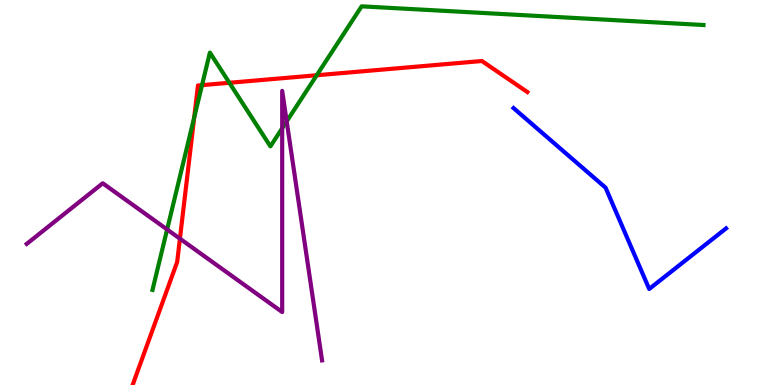[{'lines': ['blue', 'red'], 'intersections': []}, {'lines': ['green', 'red'], 'intersections': [{'x': 2.51, 'y': 6.95}, {'x': 2.61, 'y': 7.79}, {'x': 2.96, 'y': 7.85}, {'x': 4.09, 'y': 8.05}]}, {'lines': ['purple', 'red'], 'intersections': [{'x': 2.32, 'y': 3.8}]}, {'lines': ['blue', 'green'], 'intersections': []}, {'lines': ['blue', 'purple'], 'intersections': []}, {'lines': ['green', 'purple'], 'intersections': [{'x': 2.16, 'y': 4.04}, {'x': 3.64, 'y': 6.67}, {'x': 3.7, 'y': 6.85}]}]